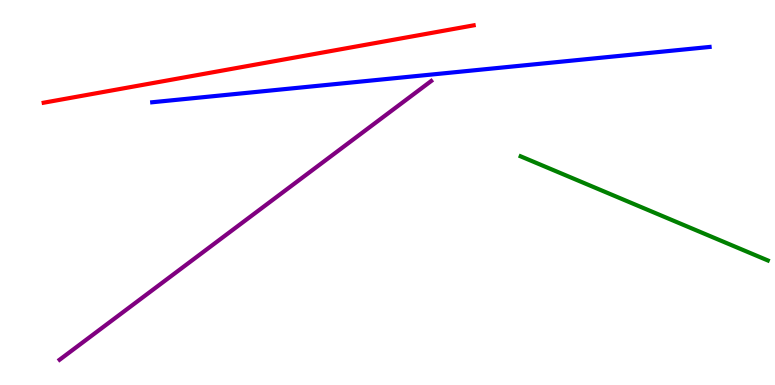[{'lines': ['blue', 'red'], 'intersections': []}, {'lines': ['green', 'red'], 'intersections': []}, {'lines': ['purple', 'red'], 'intersections': []}, {'lines': ['blue', 'green'], 'intersections': []}, {'lines': ['blue', 'purple'], 'intersections': []}, {'lines': ['green', 'purple'], 'intersections': []}]